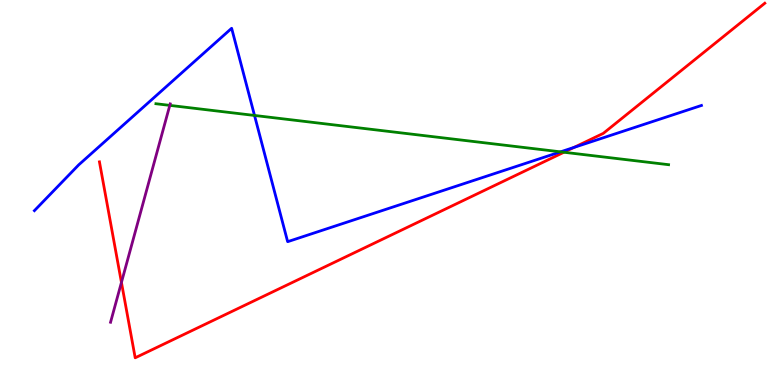[{'lines': ['blue', 'red'], 'intersections': [{'x': 7.41, 'y': 6.17}]}, {'lines': ['green', 'red'], 'intersections': [{'x': 7.28, 'y': 6.05}]}, {'lines': ['purple', 'red'], 'intersections': [{'x': 1.57, 'y': 2.66}]}, {'lines': ['blue', 'green'], 'intersections': [{'x': 3.28, 'y': 7.0}, {'x': 7.23, 'y': 6.06}]}, {'lines': ['blue', 'purple'], 'intersections': []}, {'lines': ['green', 'purple'], 'intersections': [{'x': 2.19, 'y': 7.26}]}]